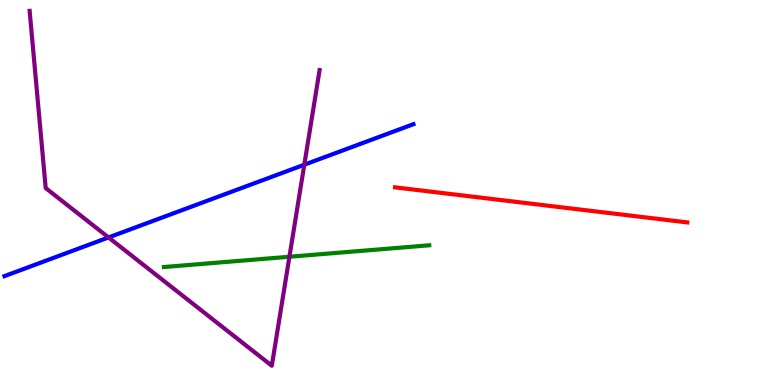[{'lines': ['blue', 'red'], 'intersections': []}, {'lines': ['green', 'red'], 'intersections': []}, {'lines': ['purple', 'red'], 'intersections': []}, {'lines': ['blue', 'green'], 'intersections': []}, {'lines': ['blue', 'purple'], 'intersections': [{'x': 1.4, 'y': 3.83}, {'x': 3.93, 'y': 5.72}]}, {'lines': ['green', 'purple'], 'intersections': [{'x': 3.73, 'y': 3.33}]}]